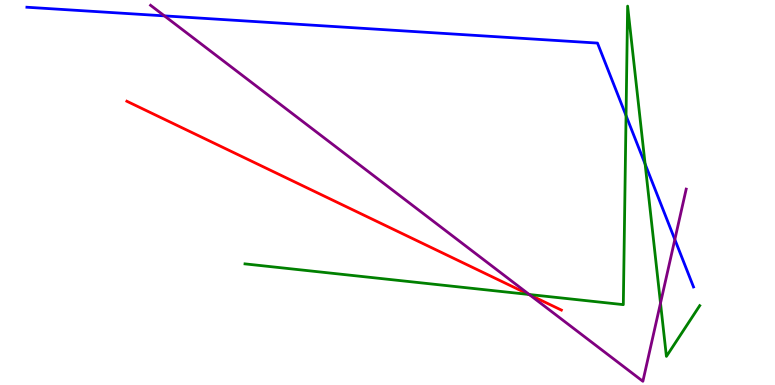[{'lines': ['blue', 'red'], 'intersections': []}, {'lines': ['green', 'red'], 'intersections': [{'x': 6.82, 'y': 2.35}]}, {'lines': ['purple', 'red'], 'intersections': [{'x': 6.83, 'y': 2.34}]}, {'lines': ['blue', 'green'], 'intersections': [{'x': 8.08, 'y': 7.0}, {'x': 8.32, 'y': 5.74}]}, {'lines': ['blue', 'purple'], 'intersections': [{'x': 2.12, 'y': 9.59}, {'x': 8.71, 'y': 3.78}]}, {'lines': ['green', 'purple'], 'intersections': [{'x': 6.83, 'y': 2.35}, {'x': 8.52, 'y': 2.13}]}]